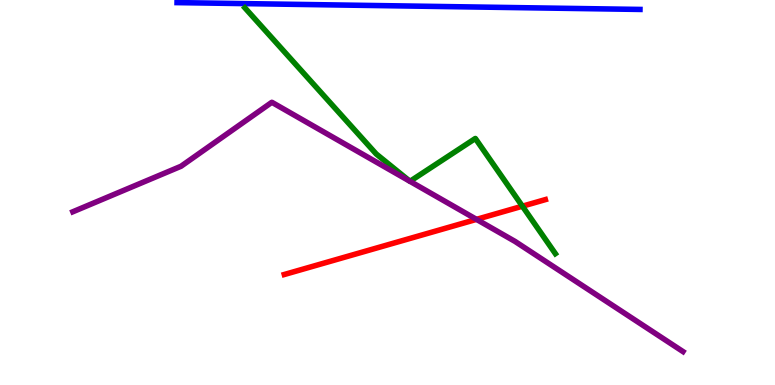[{'lines': ['blue', 'red'], 'intersections': []}, {'lines': ['green', 'red'], 'intersections': [{'x': 6.74, 'y': 4.64}]}, {'lines': ['purple', 'red'], 'intersections': [{'x': 6.15, 'y': 4.3}]}, {'lines': ['blue', 'green'], 'intersections': []}, {'lines': ['blue', 'purple'], 'intersections': []}, {'lines': ['green', 'purple'], 'intersections': []}]